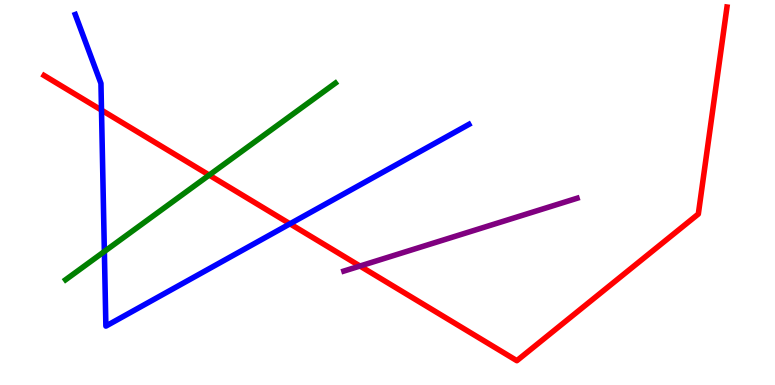[{'lines': ['blue', 'red'], 'intersections': [{'x': 1.31, 'y': 7.14}, {'x': 3.74, 'y': 4.19}]}, {'lines': ['green', 'red'], 'intersections': [{'x': 2.7, 'y': 5.45}]}, {'lines': ['purple', 'red'], 'intersections': [{'x': 4.64, 'y': 3.09}]}, {'lines': ['blue', 'green'], 'intersections': [{'x': 1.35, 'y': 3.47}]}, {'lines': ['blue', 'purple'], 'intersections': []}, {'lines': ['green', 'purple'], 'intersections': []}]